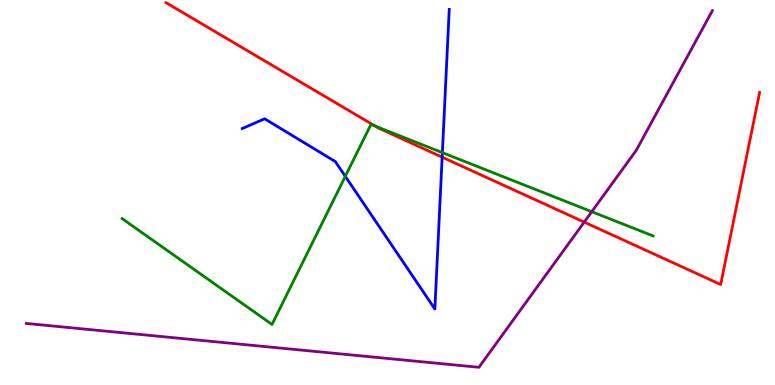[{'lines': ['blue', 'red'], 'intersections': [{'x': 5.71, 'y': 5.92}]}, {'lines': ['green', 'red'], 'intersections': [{'x': 4.84, 'y': 6.73}]}, {'lines': ['purple', 'red'], 'intersections': [{'x': 7.54, 'y': 4.23}]}, {'lines': ['blue', 'green'], 'intersections': [{'x': 4.46, 'y': 5.42}, {'x': 5.71, 'y': 6.04}]}, {'lines': ['blue', 'purple'], 'intersections': []}, {'lines': ['green', 'purple'], 'intersections': [{'x': 7.64, 'y': 4.5}]}]